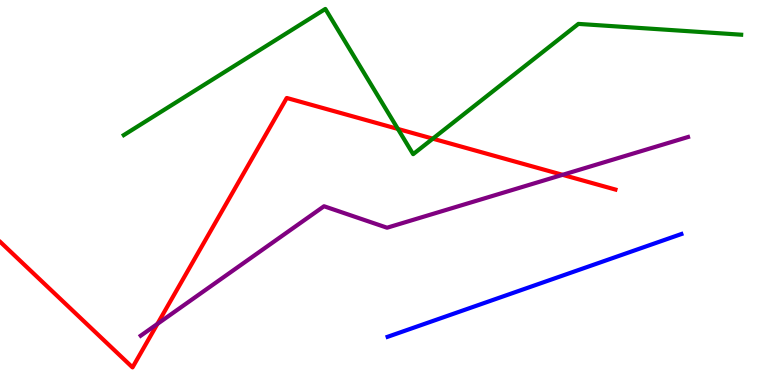[{'lines': ['blue', 'red'], 'intersections': []}, {'lines': ['green', 'red'], 'intersections': [{'x': 5.13, 'y': 6.65}, {'x': 5.58, 'y': 6.4}]}, {'lines': ['purple', 'red'], 'intersections': [{'x': 2.03, 'y': 1.59}, {'x': 7.26, 'y': 5.46}]}, {'lines': ['blue', 'green'], 'intersections': []}, {'lines': ['blue', 'purple'], 'intersections': []}, {'lines': ['green', 'purple'], 'intersections': []}]